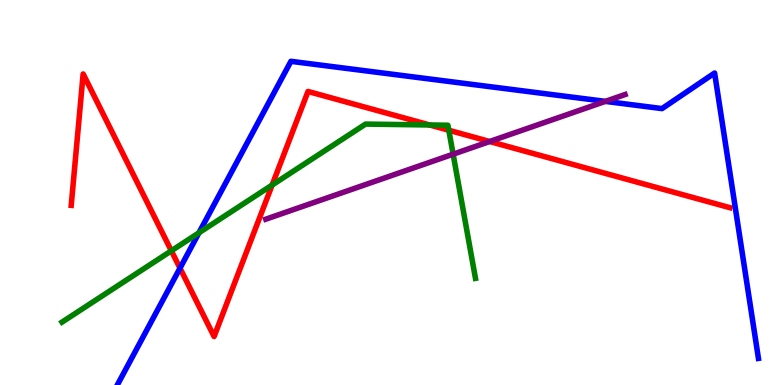[{'lines': ['blue', 'red'], 'intersections': [{'x': 2.32, 'y': 3.04}]}, {'lines': ['green', 'red'], 'intersections': [{'x': 2.21, 'y': 3.49}, {'x': 3.51, 'y': 5.19}, {'x': 5.54, 'y': 6.75}, {'x': 5.79, 'y': 6.62}]}, {'lines': ['purple', 'red'], 'intersections': [{'x': 6.32, 'y': 6.32}]}, {'lines': ['blue', 'green'], 'intersections': [{'x': 2.57, 'y': 3.95}]}, {'lines': ['blue', 'purple'], 'intersections': [{'x': 7.81, 'y': 7.37}]}, {'lines': ['green', 'purple'], 'intersections': [{'x': 5.85, 'y': 5.99}]}]